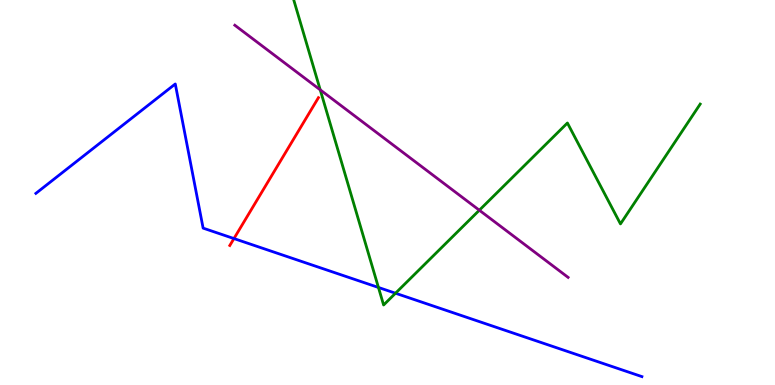[{'lines': ['blue', 'red'], 'intersections': [{'x': 3.02, 'y': 3.8}]}, {'lines': ['green', 'red'], 'intersections': []}, {'lines': ['purple', 'red'], 'intersections': []}, {'lines': ['blue', 'green'], 'intersections': [{'x': 4.88, 'y': 2.53}, {'x': 5.1, 'y': 2.38}]}, {'lines': ['blue', 'purple'], 'intersections': []}, {'lines': ['green', 'purple'], 'intersections': [{'x': 4.13, 'y': 7.67}, {'x': 6.18, 'y': 4.54}]}]